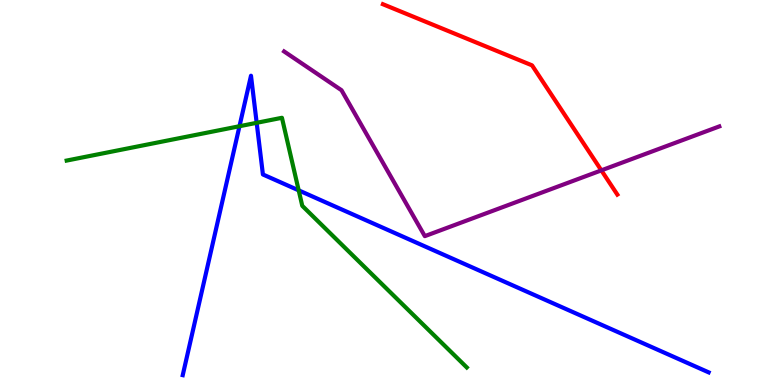[{'lines': ['blue', 'red'], 'intersections': []}, {'lines': ['green', 'red'], 'intersections': []}, {'lines': ['purple', 'red'], 'intersections': [{'x': 7.76, 'y': 5.57}]}, {'lines': ['blue', 'green'], 'intersections': [{'x': 3.09, 'y': 6.72}, {'x': 3.31, 'y': 6.81}, {'x': 3.85, 'y': 5.06}]}, {'lines': ['blue', 'purple'], 'intersections': []}, {'lines': ['green', 'purple'], 'intersections': []}]